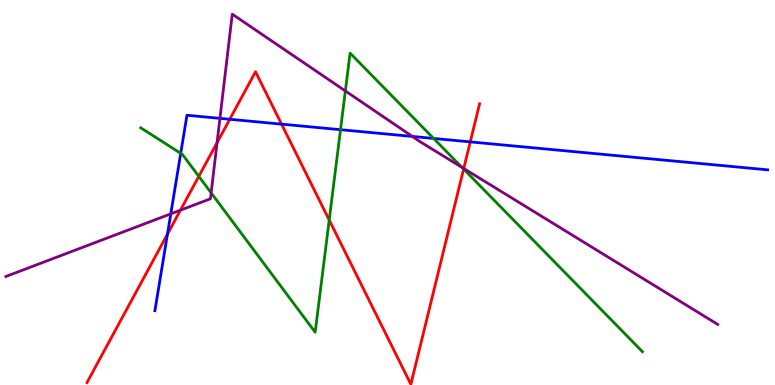[{'lines': ['blue', 'red'], 'intersections': [{'x': 2.16, 'y': 3.92}, {'x': 2.96, 'y': 6.9}, {'x': 3.63, 'y': 6.78}, {'x': 6.07, 'y': 6.31}]}, {'lines': ['green', 'red'], 'intersections': [{'x': 2.57, 'y': 5.42}, {'x': 4.25, 'y': 4.28}, {'x': 5.98, 'y': 5.61}]}, {'lines': ['purple', 'red'], 'intersections': [{'x': 2.33, 'y': 4.54}, {'x': 2.8, 'y': 6.29}, {'x': 5.98, 'y': 5.62}]}, {'lines': ['blue', 'green'], 'intersections': [{'x': 2.33, 'y': 6.02}, {'x': 4.39, 'y': 6.63}, {'x': 5.6, 'y': 6.4}]}, {'lines': ['blue', 'purple'], 'intersections': [{'x': 2.2, 'y': 4.45}, {'x': 2.84, 'y': 6.93}, {'x': 5.32, 'y': 6.46}]}, {'lines': ['green', 'purple'], 'intersections': [{'x': 2.72, 'y': 4.99}, {'x': 4.46, 'y': 7.64}, {'x': 5.96, 'y': 5.65}]}]